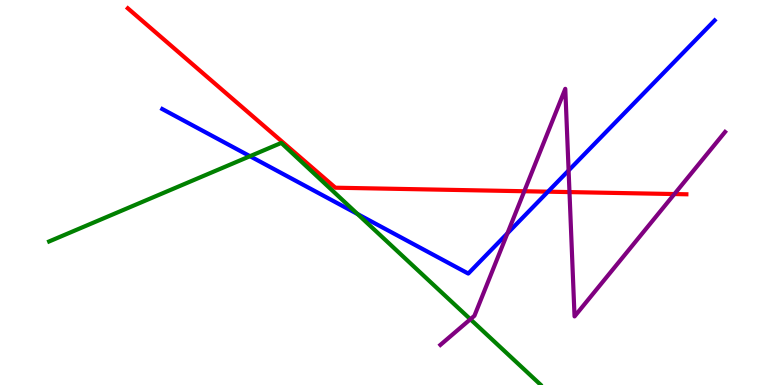[{'lines': ['blue', 'red'], 'intersections': [{'x': 7.07, 'y': 5.02}]}, {'lines': ['green', 'red'], 'intersections': []}, {'lines': ['purple', 'red'], 'intersections': [{'x': 6.76, 'y': 5.03}, {'x': 7.35, 'y': 5.01}, {'x': 8.7, 'y': 4.96}]}, {'lines': ['blue', 'green'], 'intersections': [{'x': 3.23, 'y': 5.94}, {'x': 4.61, 'y': 4.44}]}, {'lines': ['blue', 'purple'], 'intersections': [{'x': 6.55, 'y': 3.94}, {'x': 7.34, 'y': 5.57}]}, {'lines': ['green', 'purple'], 'intersections': [{'x': 6.07, 'y': 1.71}]}]